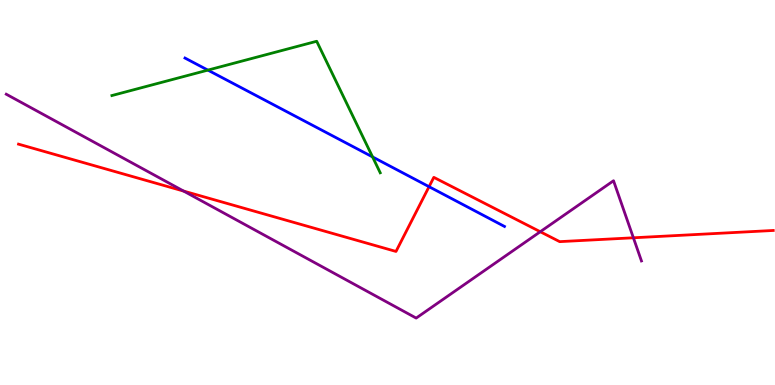[{'lines': ['blue', 'red'], 'intersections': [{'x': 5.54, 'y': 5.15}]}, {'lines': ['green', 'red'], 'intersections': []}, {'lines': ['purple', 'red'], 'intersections': [{'x': 2.37, 'y': 5.04}, {'x': 6.97, 'y': 3.98}, {'x': 8.17, 'y': 3.82}]}, {'lines': ['blue', 'green'], 'intersections': [{'x': 2.68, 'y': 8.18}, {'x': 4.81, 'y': 5.92}]}, {'lines': ['blue', 'purple'], 'intersections': []}, {'lines': ['green', 'purple'], 'intersections': []}]